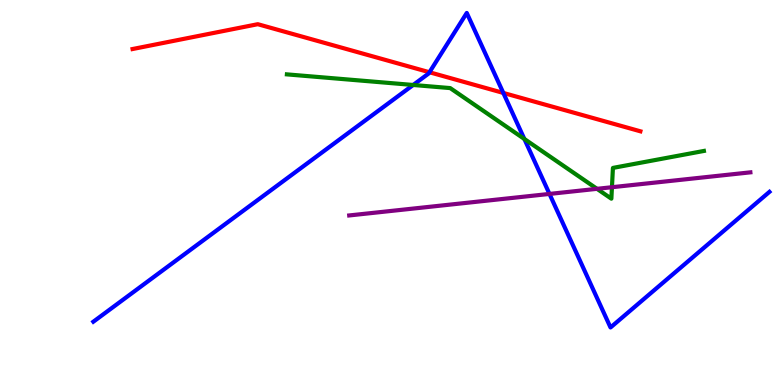[{'lines': ['blue', 'red'], 'intersections': [{'x': 5.54, 'y': 8.12}, {'x': 6.49, 'y': 7.59}]}, {'lines': ['green', 'red'], 'intersections': []}, {'lines': ['purple', 'red'], 'intersections': []}, {'lines': ['blue', 'green'], 'intersections': [{'x': 5.33, 'y': 7.79}, {'x': 6.77, 'y': 6.39}]}, {'lines': ['blue', 'purple'], 'intersections': [{'x': 7.09, 'y': 4.96}]}, {'lines': ['green', 'purple'], 'intersections': [{'x': 7.7, 'y': 5.1}, {'x': 7.9, 'y': 5.14}]}]